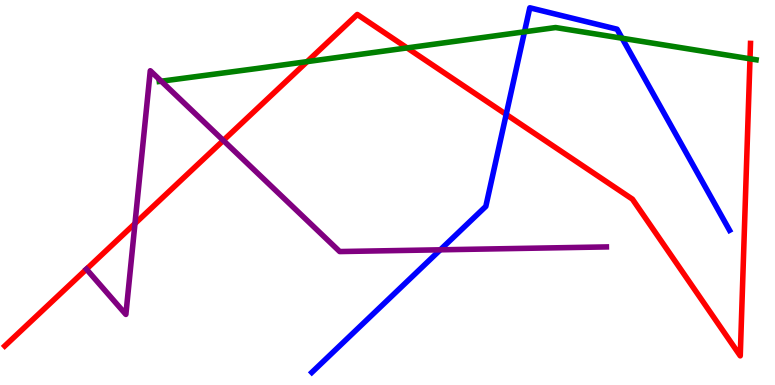[{'lines': ['blue', 'red'], 'intersections': [{'x': 6.53, 'y': 7.03}]}, {'lines': ['green', 'red'], 'intersections': [{'x': 3.96, 'y': 8.4}, {'x': 5.25, 'y': 8.76}, {'x': 9.68, 'y': 8.47}]}, {'lines': ['purple', 'red'], 'intersections': [{'x': 1.12, 'y': 3.01}, {'x': 1.74, 'y': 4.19}, {'x': 2.88, 'y': 6.35}]}, {'lines': ['blue', 'green'], 'intersections': [{'x': 6.77, 'y': 9.17}, {'x': 8.03, 'y': 9.01}]}, {'lines': ['blue', 'purple'], 'intersections': [{'x': 5.68, 'y': 3.51}]}, {'lines': ['green', 'purple'], 'intersections': [{'x': 2.08, 'y': 7.89}]}]